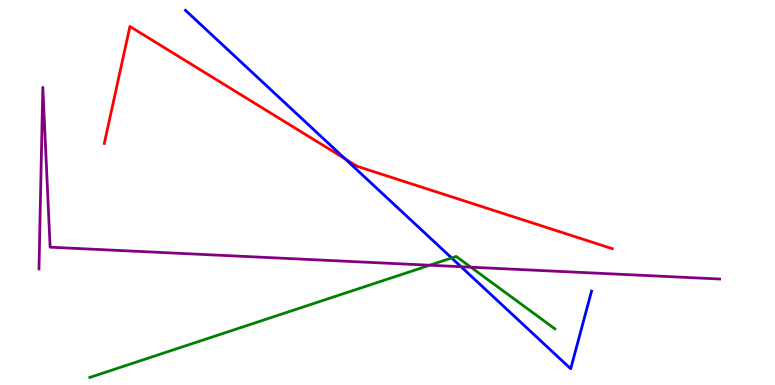[{'lines': ['blue', 'red'], 'intersections': [{'x': 4.45, 'y': 5.87}]}, {'lines': ['green', 'red'], 'intersections': []}, {'lines': ['purple', 'red'], 'intersections': []}, {'lines': ['blue', 'green'], 'intersections': [{'x': 5.83, 'y': 3.3}]}, {'lines': ['blue', 'purple'], 'intersections': [{'x': 5.95, 'y': 3.07}]}, {'lines': ['green', 'purple'], 'intersections': [{'x': 5.54, 'y': 3.11}, {'x': 6.08, 'y': 3.06}]}]